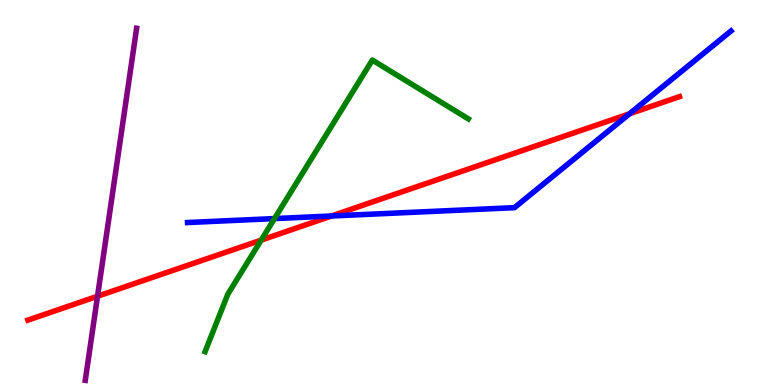[{'lines': ['blue', 'red'], 'intersections': [{'x': 4.28, 'y': 4.39}, {'x': 8.12, 'y': 7.04}]}, {'lines': ['green', 'red'], 'intersections': [{'x': 3.37, 'y': 3.76}]}, {'lines': ['purple', 'red'], 'intersections': [{'x': 1.26, 'y': 2.31}]}, {'lines': ['blue', 'green'], 'intersections': [{'x': 3.54, 'y': 4.32}]}, {'lines': ['blue', 'purple'], 'intersections': []}, {'lines': ['green', 'purple'], 'intersections': []}]